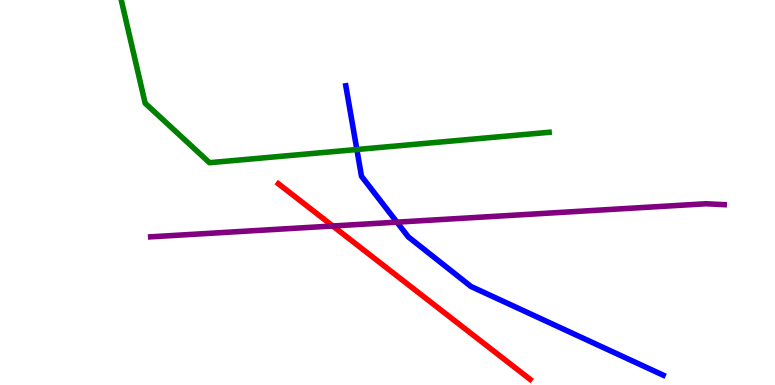[{'lines': ['blue', 'red'], 'intersections': []}, {'lines': ['green', 'red'], 'intersections': []}, {'lines': ['purple', 'red'], 'intersections': [{'x': 4.29, 'y': 4.13}]}, {'lines': ['blue', 'green'], 'intersections': [{'x': 4.6, 'y': 6.12}]}, {'lines': ['blue', 'purple'], 'intersections': [{'x': 5.12, 'y': 4.23}]}, {'lines': ['green', 'purple'], 'intersections': []}]